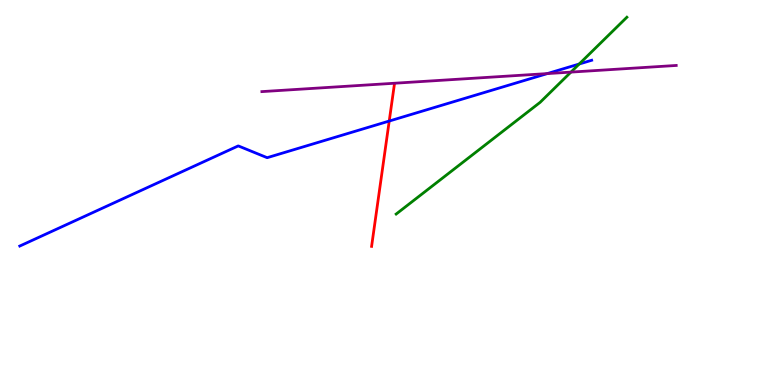[{'lines': ['blue', 'red'], 'intersections': [{'x': 5.02, 'y': 6.86}]}, {'lines': ['green', 'red'], 'intersections': []}, {'lines': ['purple', 'red'], 'intersections': []}, {'lines': ['blue', 'green'], 'intersections': [{'x': 7.47, 'y': 8.34}]}, {'lines': ['blue', 'purple'], 'intersections': [{'x': 7.06, 'y': 8.09}]}, {'lines': ['green', 'purple'], 'intersections': [{'x': 7.37, 'y': 8.13}]}]